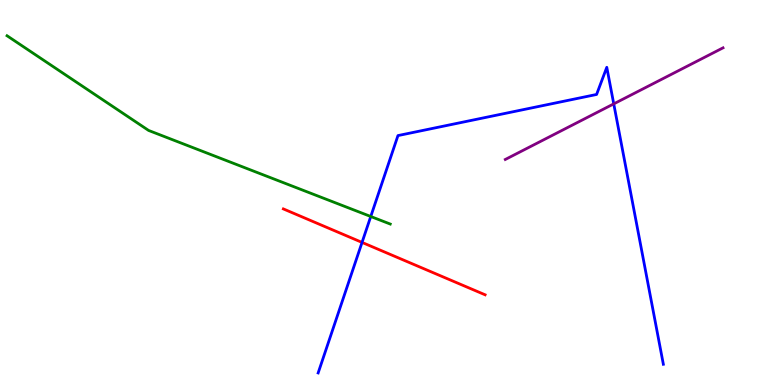[{'lines': ['blue', 'red'], 'intersections': [{'x': 4.67, 'y': 3.7}]}, {'lines': ['green', 'red'], 'intersections': []}, {'lines': ['purple', 'red'], 'intersections': []}, {'lines': ['blue', 'green'], 'intersections': [{'x': 4.78, 'y': 4.38}]}, {'lines': ['blue', 'purple'], 'intersections': [{'x': 7.92, 'y': 7.3}]}, {'lines': ['green', 'purple'], 'intersections': []}]